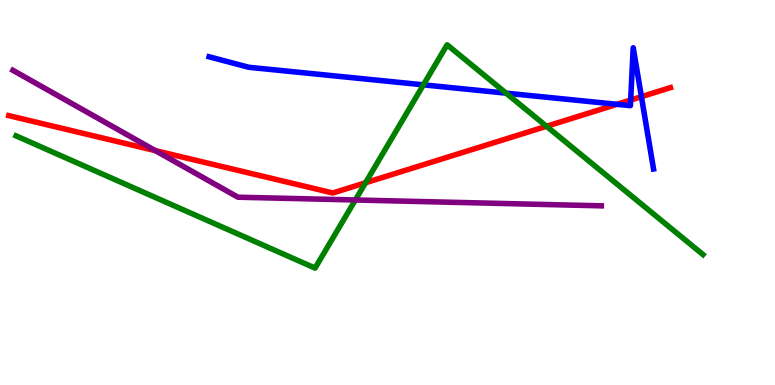[{'lines': ['blue', 'red'], 'intersections': [{'x': 7.96, 'y': 7.29}, {'x': 8.14, 'y': 7.4}, {'x': 8.28, 'y': 7.49}]}, {'lines': ['green', 'red'], 'intersections': [{'x': 4.72, 'y': 5.25}, {'x': 7.05, 'y': 6.72}]}, {'lines': ['purple', 'red'], 'intersections': [{'x': 2.0, 'y': 6.09}]}, {'lines': ['blue', 'green'], 'intersections': [{'x': 5.46, 'y': 7.8}, {'x': 6.53, 'y': 7.58}]}, {'lines': ['blue', 'purple'], 'intersections': []}, {'lines': ['green', 'purple'], 'intersections': [{'x': 4.59, 'y': 4.81}]}]